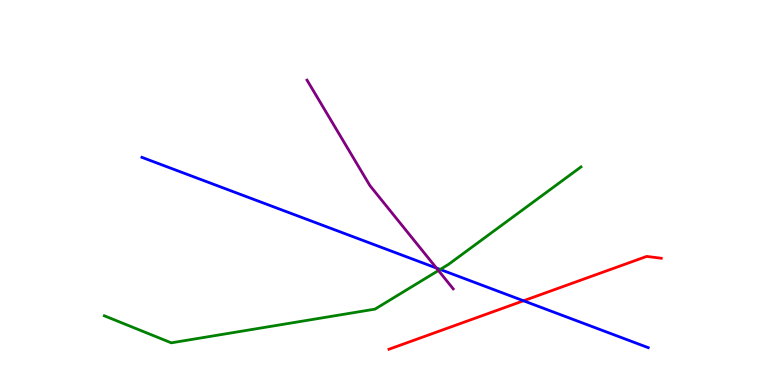[{'lines': ['blue', 'red'], 'intersections': [{'x': 6.76, 'y': 2.19}]}, {'lines': ['green', 'red'], 'intersections': []}, {'lines': ['purple', 'red'], 'intersections': []}, {'lines': ['blue', 'green'], 'intersections': [{'x': 5.68, 'y': 3.0}]}, {'lines': ['blue', 'purple'], 'intersections': [{'x': 5.63, 'y': 3.04}]}, {'lines': ['green', 'purple'], 'intersections': [{'x': 5.66, 'y': 2.97}]}]